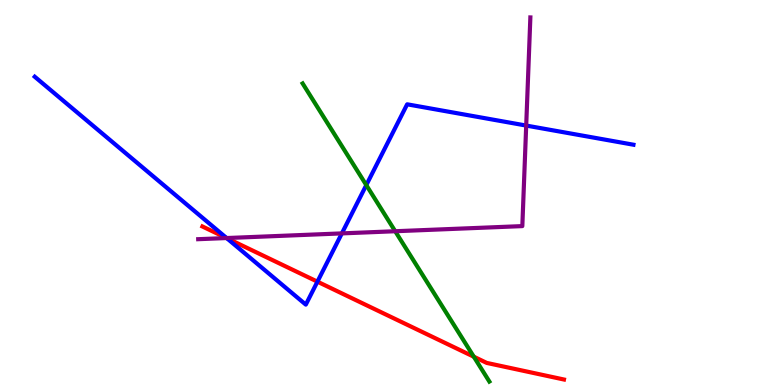[{'lines': ['blue', 'red'], 'intersections': [{'x': 2.93, 'y': 3.81}, {'x': 4.1, 'y': 2.68}]}, {'lines': ['green', 'red'], 'intersections': [{'x': 6.11, 'y': 0.735}]}, {'lines': ['purple', 'red'], 'intersections': [{'x': 2.92, 'y': 3.82}]}, {'lines': ['blue', 'green'], 'intersections': [{'x': 4.73, 'y': 5.19}]}, {'lines': ['blue', 'purple'], 'intersections': [{'x': 2.92, 'y': 3.82}, {'x': 4.41, 'y': 3.94}, {'x': 6.79, 'y': 6.74}]}, {'lines': ['green', 'purple'], 'intersections': [{'x': 5.1, 'y': 3.99}]}]